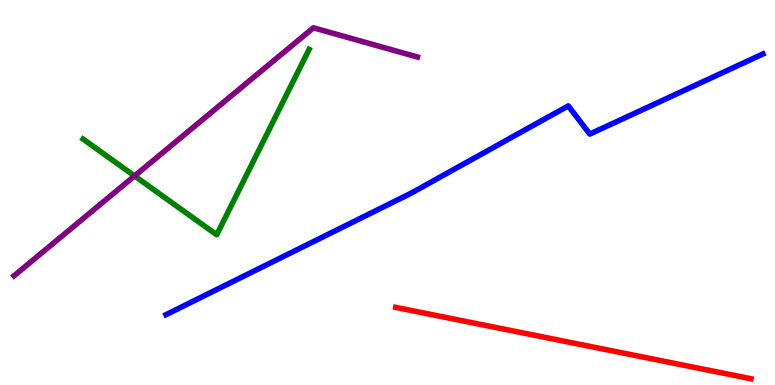[{'lines': ['blue', 'red'], 'intersections': []}, {'lines': ['green', 'red'], 'intersections': []}, {'lines': ['purple', 'red'], 'intersections': []}, {'lines': ['blue', 'green'], 'intersections': []}, {'lines': ['blue', 'purple'], 'intersections': []}, {'lines': ['green', 'purple'], 'intersections': [{'x': 1.74, 'y': 5.43}]}]